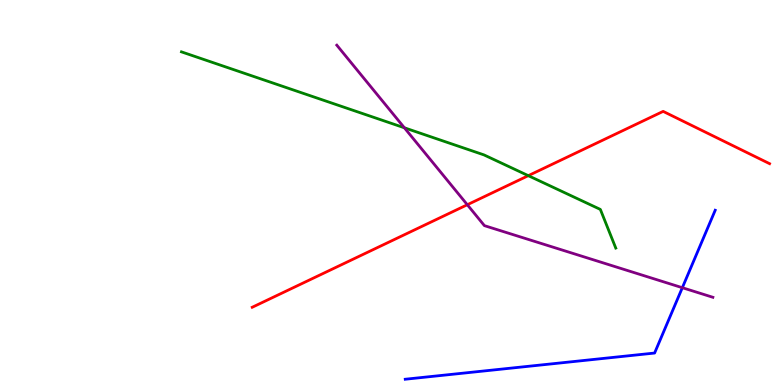[{'lines': ['blue', 'red'], 'intersections': []}, {'lines': ['green', 'red'], 'intersections': [{'x': 6.82, 'y': 5.44}]}, {'lines': ['purple', 'red'], 'intersections': [{'x': 6.03, 'y': 4.68}]}, {'lines': ['blue', 'green'], 'intersections': []}, {'lines': ['blue', 'purple'], 'intersections': [{'x': 8.8, 'y': 2.53}]}, {'lines': ['green', 'purple'], 'intersections': [{'x': 5.22, 'y': 6.68}]}]